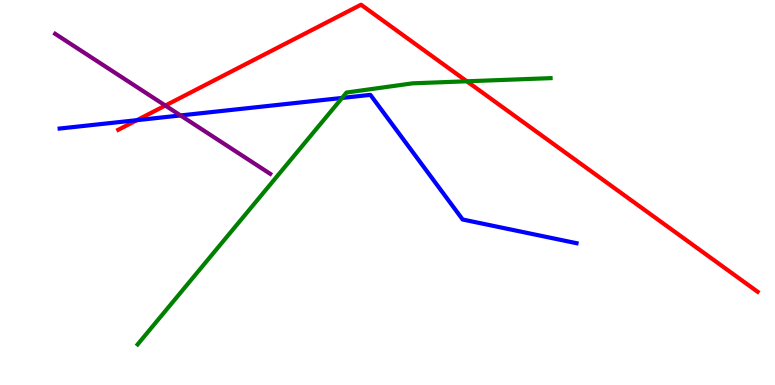[{'lines': ['blue', 'red'], 'intersections': [{'x': 1.77, 'y': 6.88}]}, {'lines': ['green', 'red'], 'intersections': [{'x': 6.02, 'y': 7.89}]}, {'lines': ['purple', 'red'], 'intersections': [{'x': 2.13, 'y': 7.26}]}, {'lines': ['blue', 'green'], 'intersections': [{'x': 4.41, 'y': 7.46}]}, {'lines': ['blue', 'purple'], 'intersections': [{'x': 2.33, 'y': 7.0}]}, {'lines': ['green', 'purple'], 'intersections': []}]